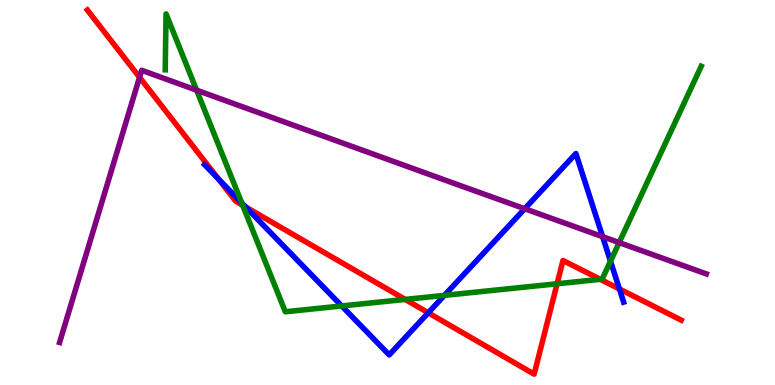[{'lines': ['blue', 'red'], 'intersections': [{'x': 2.82, 'y': 5.36}, {'x': 3.17, 'y': 4.62}, {'x': 5.53, 'y': 1.88}, {'x': 7.99, 'y': 2.49}]}, {'lines': ['green', 'red'], 'intersections': [{'x': 3.13, 'y': 4.67}, {'x': 5.23, 'y': 2.22}, {'x': 7.19, 'y': 2.63}, {'x': 7.75, 'y': 2.75}]}, {'lines': ['purple', 'red'], 'intersections': [{'x': 1.8, 'y': 7.99}]}, {'lines': ['blue', 'green'], 'intersections': [{'x': 3.12, 'y': 4.73}, {'x': 4.41, 'y': 2.05}, {'x': 5.73, 'y': 2.33}, {'x': 7.88, 'y': 3.22}]}, {'lines': ['blue', 'purple'], 'intersections': [{'x': 6.77, 'y': 4.58}, {'x': 7.78, 'y': 3.85}]}, {'lines': ['green', 'purple'], 'intersections': [{'x': 2.54, 'y': 7.66}, {'x': 7.99, 'y': 3.7}]}]